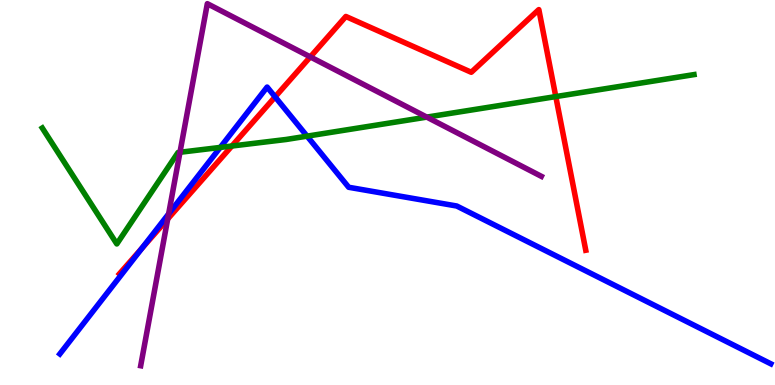[{'lines': ['blue', 'red'], 'intersections': [{'x': 1.83, 'y': 3.55}, {'x': 3.55, 'y': 7.48}]}, {'lines': ['green', 'red'], 'intersections': [{'x': 2.99, 'y': 6.21}, {'x': 7.17, 'y': 7.49}]}, {'lines': ['purple', 'red'], 'intersections': [{'x': 2.16, 'y': 4.31}, {'x': 4.0, 'y': 8.52}]}, {'lines': ['blue', 'green'], 'intersections': [{'x': 2.84, 'y': 6.17}, {'x': 3.96, 'y': 6.46}]}, {'lines': ['blue', 'purple'], 'intersections': [{'x': 2.18, 'y': 4.45}]}, {'lines': ['green', 'purple'], 'intersections': [{'x': 2.32, 'y': 6.04}, {'x': 5.51, 'y': 6.96}]}]